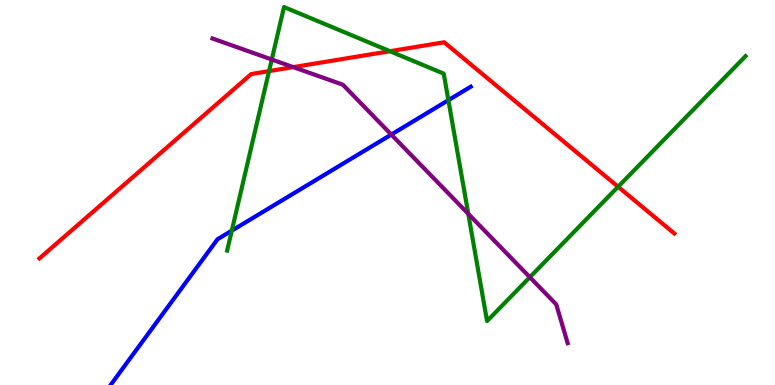[{'lines': ['blue', 'red'], 'intersections': []}, {'lines': ['green', 'red'], 'intersections': [{'x': 3.47, 'y': 8.15}, {'x': 5.03, 'y': 8.67}, {'x': 7.98, 'y': 5.15}]}, {'lines': ['purple', 'red'], 'intersections': [{'x': 3.78, 'y': 8.26}]}, {'lines': ['blue', 'green'], 'intersections': [{'x': 2.99, 'y': 4.01}, {'x': 5.79, 'y': 7.4}]}, {'lines': ['blue', 'purple'], 'intersections': [{'x': 5.05, 'y': 6.5}]}, {'lines': ['green', 'purple'], 'intersections': [{'x': 3.51, 'y': 8.45}, {'x': 6.04, 'y': 4.45}, {'x': 6.84, 'y': 2.8}]}]